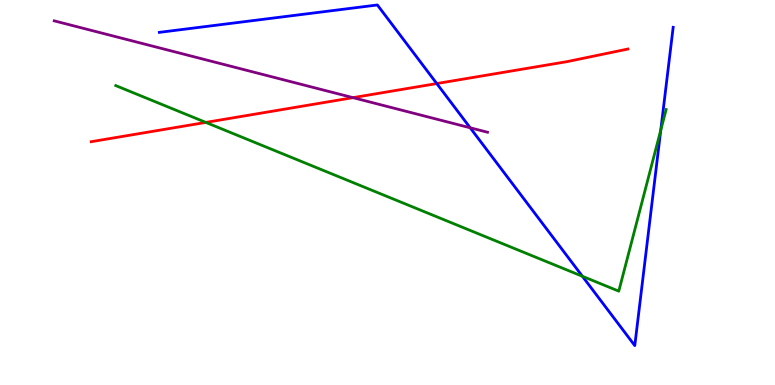[{'lines': ['blue', 'red'], 'intersections': [{'x': 5.64, 'y': 7.83}]}, {'lines': ['green', 'red'], 'intersections': [{'x': 2.66, 'y': 6.82}]}, {'lines': ['purple', 'red'], 'intersections': [{'x': 4.55, 'y': 7.46}]}, {'lines': ['blue', 'green'], 'intersections': [{'x': 7.51, 'y': 2.82}, {'x': 8.53, 'y': 6.62}]}, {'lines': ['blue', 'purple'], 'intersections': [{'x': 6.07, 'y': 6.68}]}, {'lines': ['green', 'purple'], 'intersections': []}]